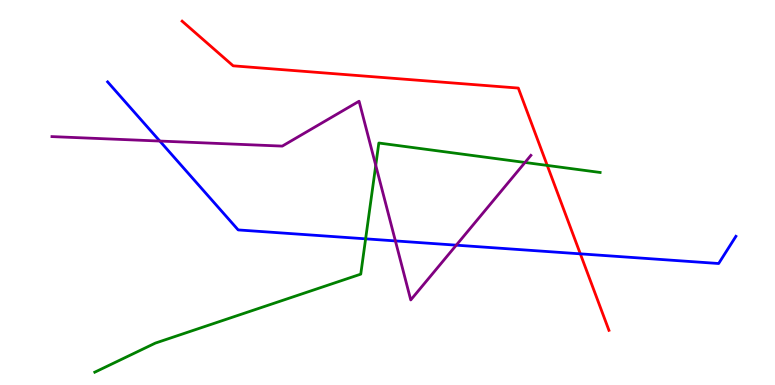[{'lines': ['blue', 'red'], 'intersections': [{'x': 7.49, 'y': 3.41}]}, {'lines': ['green', 'red'], 'intersections': [{'x': 7.06, 'y': 5.7}]}, {'lines': ['purple', 'red'], 'intersections': []}, {'lines': ['blue', 'green'], 'intersections': [{'x': 4.72, 'y': 3.8}]}, {'lines': ['blue', 'purple'], 'intersections': [{'x': 2.06, 'y': 6.34}, {'x': 5.1, 'y': 3.74}, {'x': 5.89, 'y': 3.63}]}, {'lines': ['green', 'purple'], 'intersections': [{'x': 4.85, 'y': 5.7}, {'x': 6.77, 'y': 5.78}]}]